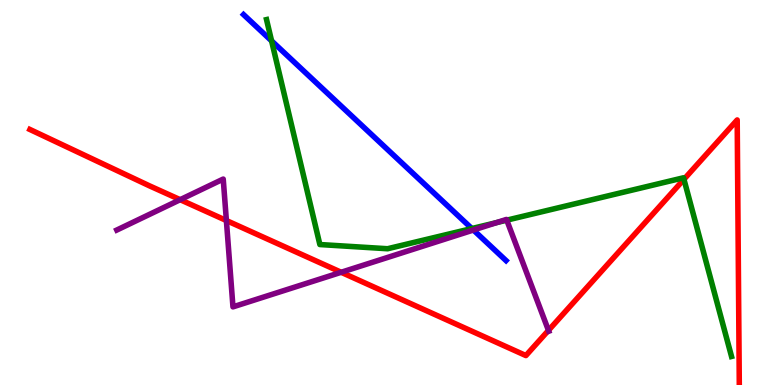[{'lines': ['blue', 'red'], 'intersections': []}, {'lines': ['green', 'red'], 'intersections': [{'x': 8.83, 'y': 5.34}]}, {'lines': ['purple', 'red'], 'intersections': [{'x': 2.32, 'y': 4.81}, {'x': 2.92, 'y': 4.27}, {'x': 4.4, 'y': 2.93}, {'x': 7.08, 'y': 1.42}]}, {'lines': ['blue', 'green'], 'intersections': [{'x': 3.5, 'y': 8.94}, {'x': 6.09, 'y': 4.06}]}, {'lines': ['blue', 'purple'], 'intersections': [{'x': 6.11, 'y': 4.03}]}, {'lines': ['green', 'purple'], 'intersections': [{'x': 6.41, 'y': 4.22}, {'x': 6.54, 'y': 4.28}]}]